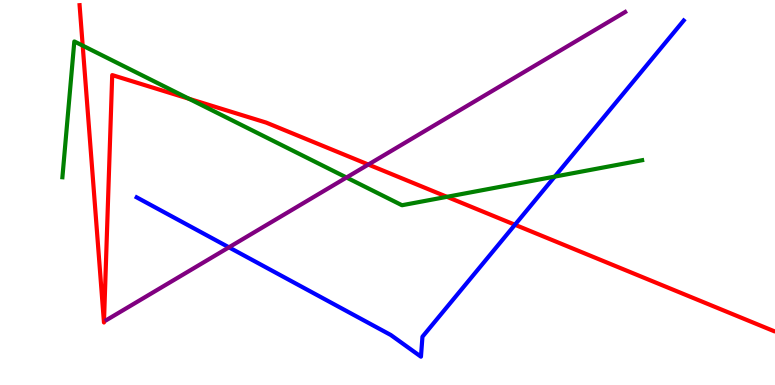[{'lines': ['blue', 'red'], 'intersections': [{'x': 6.64, 'y': 4.16}]}, {'lines': ['green', 'red'], 'intersections': [{'x': 1.07, 'y': 8.81}, {'x': 2.44, 'y': 7.43}, {'x': 5.77, 'y': 4.89}]}, {'lines': ['purple', 'red'], 'intersections': [{'x': 4.75, 'y': 5.73}]}, {'lines': ['blue', 'green'], 'intersections': [{'x': 7.16, 'y': 5.41}]}, {'lines': ['blue', 'purple'], 'intersections': [{'x': 2.95, 'y': 3.58}]}, {'lines': ['green', 'purple'], 'intersections': [{'x': 4.47, 'y': 5.39}]}]